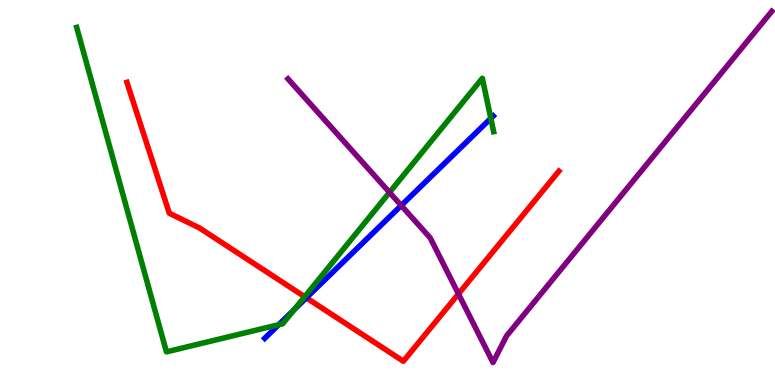[{'lines': ['blue', 'red'], 'intersections': [{'x': 3.95, 'y': 2.26}]}, {'lines': ['green', 'red'], 'intersections': [{'x': 3.93, 'y': 2.29}]}, {'lines': ['purple', 'red'], 'intersections': [{'x': 5.92, 'y': 2.37}]}, {'lines': ['blue', 'green'], 'intersections': [{'x': 3.6, 'y': 1.57}, {'x': 3.79, 'y': 1.95}, {'x': 6.33, 'y': 6.93}]}, {'lines': ['blue', 'purple'], 'intersections': [{'x': 5.18, 'y': 4.66}]}, {'lines': ['green', 'purple'], 'intersections': [{'x': 5.03, 'y': 5.0}]}]